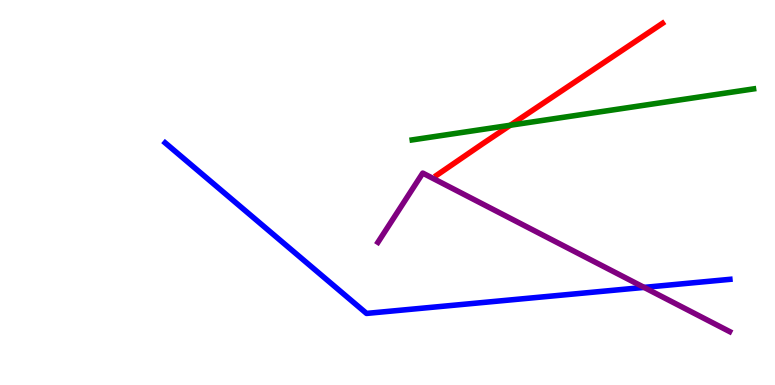[{'lines': ['blue', 'red'], 'intersections': []}, {'lines': ['green', 'red'], 'intersections': [{'x': 6.58, 'y': 6.75}]}, {'lines': ['purple', 'red'], 'intersections': []}, {'lines': ['blue', 'green'], 'intersections': []}, {'lines': ['blue', 'purple'], 'intersections': [{'x': 8.31, 'y': 2.54}]}, {'lines': ['green', 'purple'], 'intersections': []}]